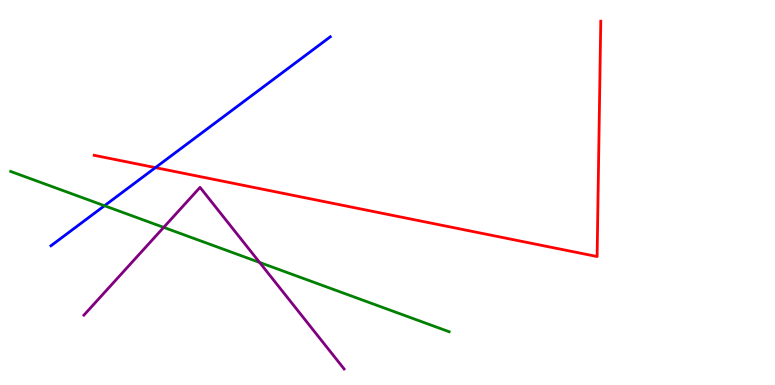[{'lines': ['blue', 'red'], 'intersections': [{'x': 2.01, 'y': 5.65}]}, {'lines': ['green', 'red'], 'intersections': []}, {'lines': ['purple', 'red'], 'intersections': []}, {'lines': ['blue', 'green'], 'intersections': [{'x': 1.35, 'y': 4.66}]}, {'lines': ['blue', 'purple'], 'intersections': []}, {'lines': ['green', 'purple'], 'intersections': [{'x': 2.11, 'y': 4.09}, {'x': 3.35, 'y': 3.18}]}]